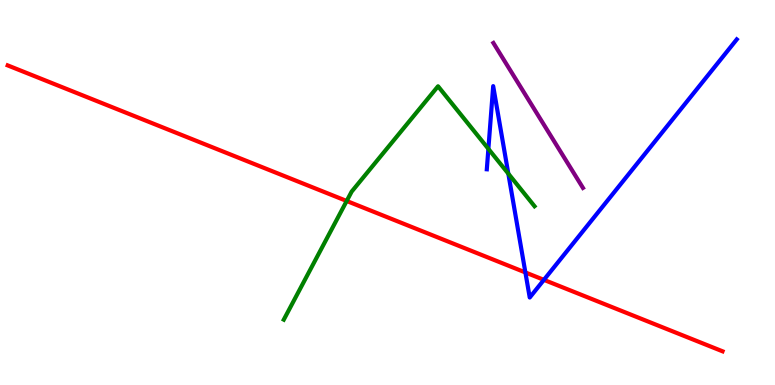[{'lines': ['blue', 'red'], 'intersections': [{'x': 6.78, 'y': 2.92}, {'x': 7.02, 'y': 2.73}]}, {'lines': ['green', 'red'], 'intersections': [{'x': 4.47, 'y': 4.78}]}, {'lines': ['purple', 'red'], 'intersections': []}, {'lines': ['blue', 'green'], 'intersections': [{'x': 6.3, 'y': 6.13}, {'x': 6.56, 'y': 5.49}]}, {'lines': ['blue', 'purple'], 'intersections': []}, {'lines': ['green', 'purple'], 'intersections': []}]